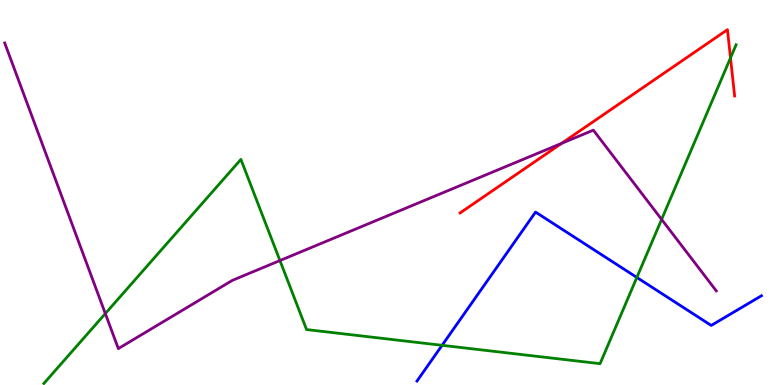[{'lines': ['blue', 'red'], 'intersections': []}, {'lines': ['green', 'red'], 'intersections': [{'x': 9.43, 'y': 8.5}]}, {'lines': ['purple', 'red'], 'intersections': [{'x': 7.25, 'y': 6.28}]}, {'lines': ['blue', 'green'], 'intersections': [{'x': 5.7, 'y': 1.03}, {'x': 8.22, 'y': 2.79}]}, {'lines': ['blue', 'purple'], 'intersections': []}, {'lines': ['green', 'purple'], 'intersections': [{'x': 1.36, 'y': 1.85}, {'x': 3.61, 'y': 3.23}, {'x': 8.54, 'y': 4.3}]}]